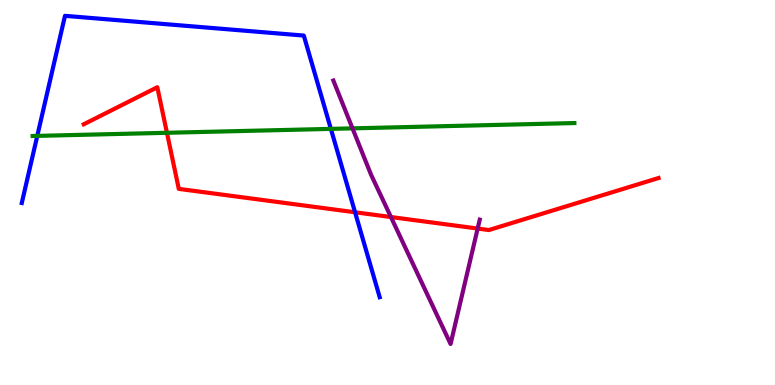[{'lines': ['blue', 'red'], 'intersections': [{'x': 4.58, 'y': 4.49}]}, {'lines': ['green', 'red'], 'intersections': [{'x': 2.15, 'y': 6.55}]}, {'lines': ['purple', 'red'], 'intersections': [{'x': 5.04, 'y': 4.36}, {'x': 6.16, 'y': 4.06}]}, {'lines': ['blue', 'green'], 'intersections': [{'x': 0.481, 'y': 6.47}, {'x': 4.27, 'y': 6.65}]}, {'lines': ['blue', 'purple'], 'intersections': []}, {'lines': ['green', 'purple'], 'intersections': [{'x': 4.55, 'y': 6.67}]}]